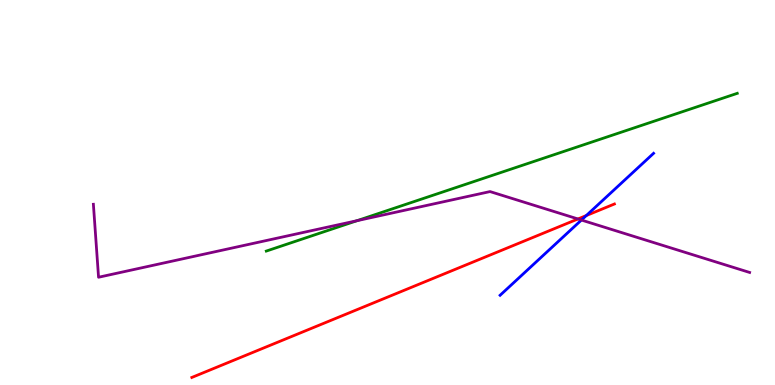[{'lines': ['blue', 'red'], 'intersections': [{'x': 7.57, 'y': 4.4}]}, {'lines': ['green', 'red'], 'intersections': []}, {'lines': ['purple', 'red'], 'intersections': [{'x': 7.46, 'y': 4.31}]}, {'lines': ['blue', 'green'], 'intersections': []}, {'lines': ['blue', 'purple'], 'intersections': [{'x': 7.5, 'y': 4.28}]}, {'lines': ['green', 'purple'], 'intersections': [{'x': 4.61, 'y': 4.27}]}]